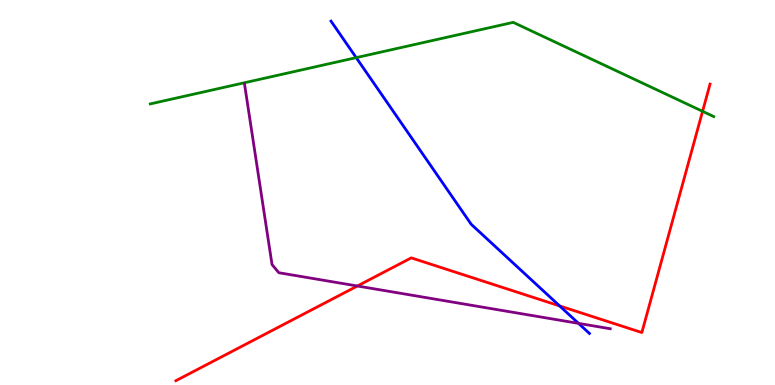[{'lines': ['blue', 'red'], 'intersections': [{'x': 7.22, 'y': 2.05}]}, {'lines': ['green', 'red'], 'intersections': [{'x': 9.07, 'y': 7.11}]}, {'lines': ['purple', 'red'], 'intersections': [{'x': 4.61, 'y': 2.57}]}, {'lines': ['blue', 'green'], 'intersections': [{'x': 4.6, 'y': 8.5}]}, {'lines': ['blue', 'purple'], 'intersections': [{'x': 7.46, 'y': 1.6}]}, {'lines': ['green', 'purple'], 'intersections': []}]